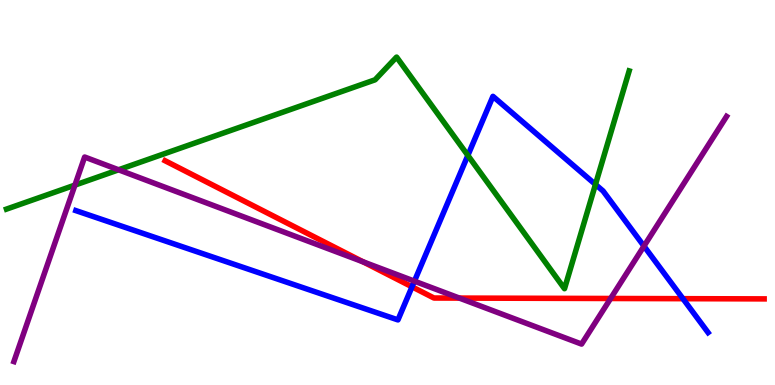[{'lines': ['blue', 'red'], 'intersections': [{'x': 5.32, 'y': 2.55}, {'x': 8.81, 'y': 2.24}]}, {'lines': ['green', 'red'], 'intersections': []}, {'lines': ['purple', 'red'], 'intersections': [{'x': 4.69, 'y': 3.2}, {'x': 5.93, 'y': 2.26}, {'x': 7.88, 'y': 2.25}]}, {'lines': ['blue', 'green'], 'intersections': [{'x': 6.04, 'y': 5.96}, {'x': 7.68, 'y': 5.21}]}, {'lines': ['blue', 'purple'], 'intersections': [{'x': 5.35, 'y': 2.7}, {'x': 8.31, 'y': 3.61}]}, {'lines': ['green', 'purple'], 'intersections': [{'x': 0.967, 'y': 5.19}, {'x': 1.53, 'y': 5.59}]}]